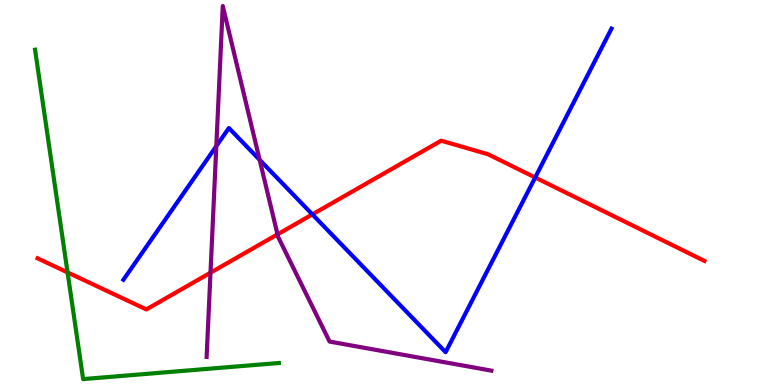[{'lines': ['blue', 'red'], 'intersections': [{'x': 4.03, 'y': 4.43}, {'x': 6.91, 'y': 5.39}]}, {'lines': ['green', 'red'], 'intersections': [{'x': 0.872, 'y': 2.92}]}, {'lines': ['purple', 'red'], 'intersections': [{'x': 2.72, 'y': 2.92}, {'x': 3.58, 'y': 3.91}]}, {'lines': ['blue', 'green'], 'intersections': []}, {'lines': ['blue', 'purple'], 'intersections': [{'x': 2.79, 'y': 6.2}, {'x': 3.35, 'y': 5.85}]}, {'lines': ['green', 'purple'], 'intersections': []}]